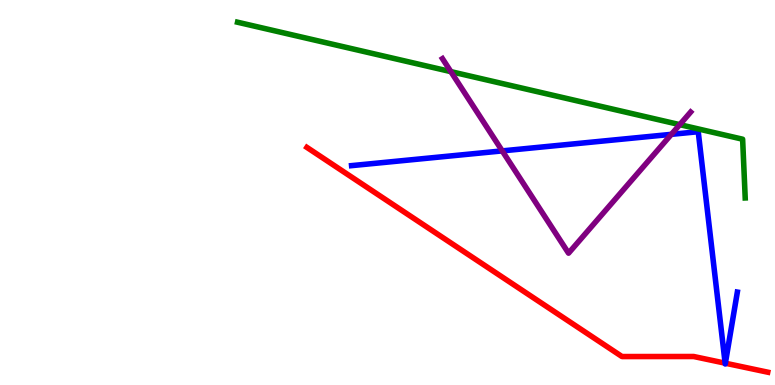[{'lines': ['blue', 'red'], 'intersections': [{'x': 9.36, 'y': 0.567}, {'x': 9.36, 'y': 0.566}]}, {'lines': ['green', 'red'], 'intersections': []}, {'lines': ['purple', 'red'], 'intersections': []}, {'lines': ['blue', 'green'], 'intersections': []}, {'lines': ['blue', 'purple'], 'intersections': [{'x': 6.48, 'y': 6.08}, {'x': 8.66, 'y': 6.51}]}, {'lines': ['green', 'purple'], 'intersections': [{'x': 5.82, 'y': 8.14}, {'x': 8.77, 'y': 6.76}]}]